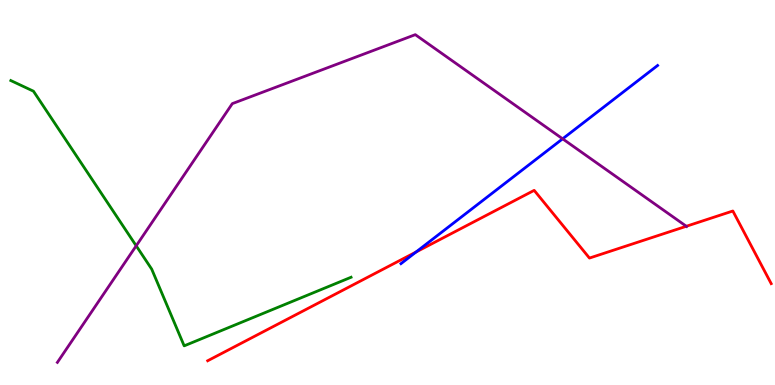[{'lines': ['blue', 'red'], 'intersections': [{'x': 5.37, 'y': 3.45}]}, {'lines': ['green', 'red'], 'intersections': []}, {'lines': ['purple', 'red'], 'intersections': [{'x': 8.86, 'y': 4.12}]}, {'lines': ['blue', 'green'], 'intersections': []}, {'lines': ['blue', 'purple'], 'intersections': [{'x': 7.26, 'y': 6.39}]}, {'lines': ['green', 'purple'], 'intersections': [{'x': 1.76, 'y': 3.62}]}]